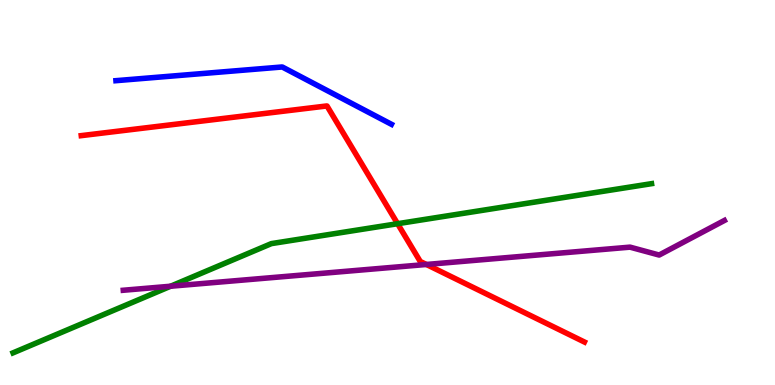[{'lines': ['blue', 'red'], 'intersections': []}, {'lines': ['green', 'red'], 'intersections': [{'x': 5.13, 'y': 4.19}]}, {'lines': ['purple', 'red'], 'intersections': [{'x': 5.5, 'y': 3.13}]}, {'lines': ['blue', 'green'], 'intersections': []}, {'lines': ['blue', 'purple'], 'intersections': []}, {'lines': ['green', 'purple'], 'intersections': [{'x': 2.2, 'y': 2.57}]}]